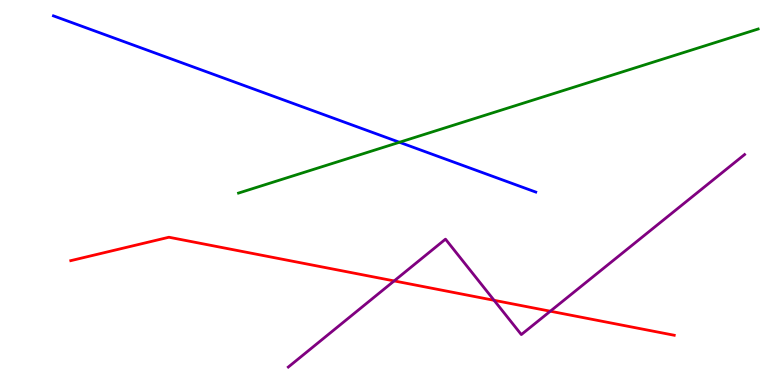[{'lines': ['blue', 'red'], 'intersections': []}, {'lines': ['green', 'red'], 'intersections': []}, {'lines': ['purple', 'red'], 'intersections': [{'x': 5.09, 'y': 2.7}, {'x': 6.38, 'y': 2.2}, {'x': 7.1, 'y': 1.92}]}, {'lines': ['blue', 'green'], 'intersections': [{'x': 5.15, 'y': 6.3}]}, {'lines': ['blue', 'purple'], 'intersections': []}, {'lines': ['green', 'purple'], 'intersections': []}]